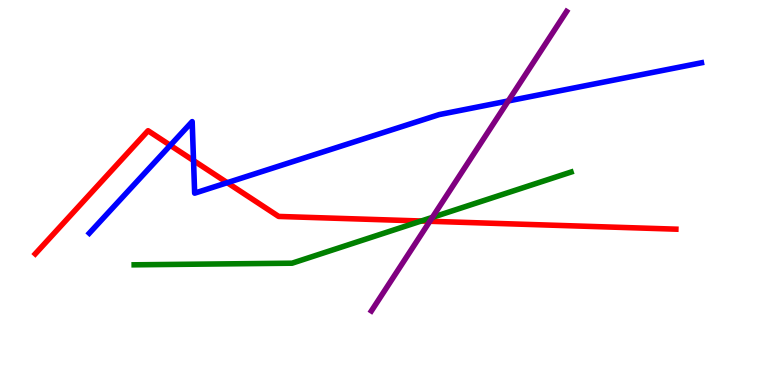[{'lines': ['blue', 'red'], 'intersections': [{'x': 2.2, 'y': 6.23}, {'x': 2.5, 'y': 5.83}, {'x': 2.93, 'y': 5.25}]}, {'lines': ['green', 'red'], 'intersections': [{'x': 5.44, 'y': 4.26}]}, {'lines': ['purple', 'red'], 'intersections': [{'x': 5.55, 'y': 4.25}]}, {'lines': ['blue', 'green'], 'intersections': []}, {'lines': ['blue', 'purple'], 'intersections': [{'x': 6.56, 'y': 7.38}]}, {'lines': ['green', 'purple'], 'intersections': [{'x': 5.58, 'y': 4.35}]}]